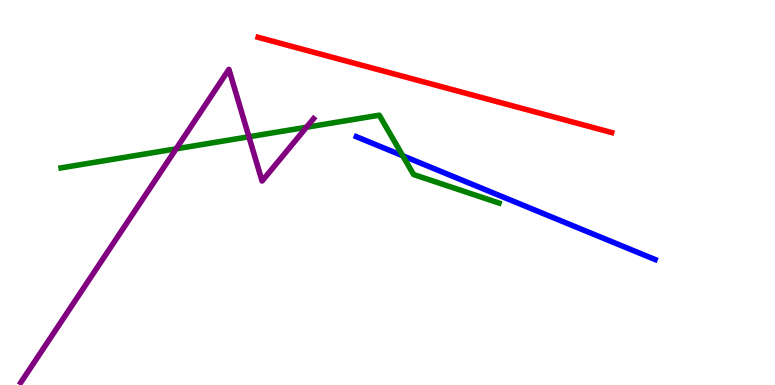[{'lines': ['blue', 'red'], 'intersections': []}, {'lines': ['green', 'red'], 'intersections': []}, {'lines': ['purple', 'red'], 'intersections': []}, {'lines': ['blue', 'green'], 'intersections': [{'x': 5.2, 'y': 5.95}]}, {'lines': ['blue', 'purple'], 'intersections': []}, {'lines': ['green', 'purple'], 'intersections': [{'x': 2.27, 'y': 6.13}, {'x': 3.21, 'y': 6.45}, {'x': 3.95, 'y': 6.69}]}]